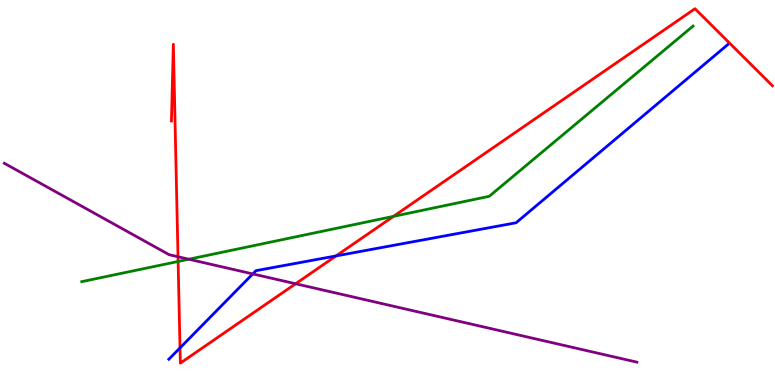[{'lines': ['blue', 'red'], 'intersections': [{'x': 2.32, 'y': 0.963}, {'x': 4.34, 'y': 3.35}]}, {'lines': ['green', 'red'], 'intersections': [{'x': 2.3, 'y': 3.21}, {'x': 5.08, 'y': 4.38}]}, {'lines': ['purple', 'red'], 'intersections': [{'x': 2.3, 'y': 3.33}, {'x': 3.81, 'y': 2.63}]}, {'lines': ['blue', 'green'], 'intersections': []}, {'lines': ['blue', 'purple'], 'intersections': [{'x': 3.26, 'y': 2.89}]}, {'lines': ['green', 'purple'], 'intersections': [{'x': 2.44, 'y': 3.27}]}]